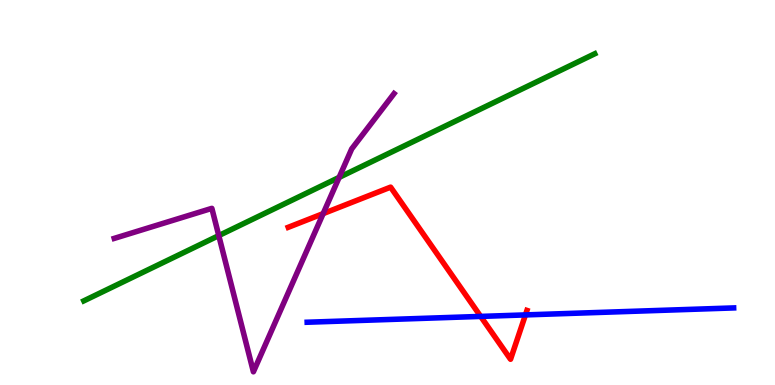[{'lines': ['blue', 'red'], 'intersections': [{'x': 6.2, 'y': 1.78}, {'x': 6.78, 'y': 1.82}]}, {'lines': ['green', 'red'], 'intersections': []}, {'lines': ['purple', 'red'], 'intersections': [{'x': 4.17, 'y': 4.45}]}, {'lines': ['blue', 'green'], 'intersections': []}, {'lines': ['blue', 'purple'], 'intersections': []}, {'lines': ['green', 'purple'], 'intersections': [{'x': 2.82, 'y': 3.88}, {'x': 4.38, 'y': 5.39}]}]